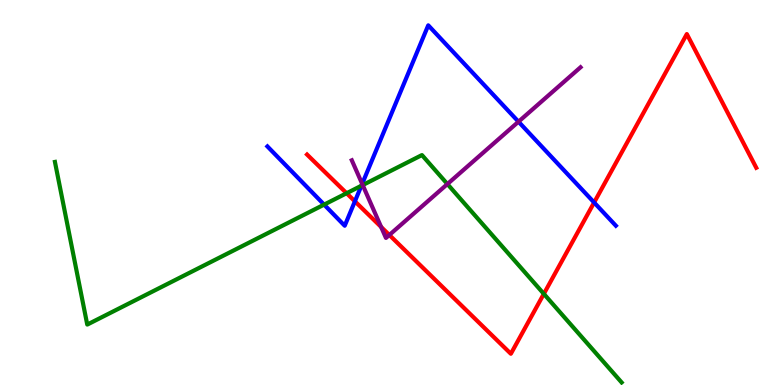[{'lines': ['blue', 'red'], 'intersections': [{'x': 4.58, 'y': 4.77}, {'x': 7.67, 'y': 4.74}]}, {'lines': ['green', 'red'], 'intersections': [{'x': 4.47, 'y': 4.98}, {'x': 7.02, 'y': 2.37}]}, {'lines': ['purple', 'red'], 'intersections': [{'x': 4.92, 'y': 4.11}, {'x': 5.02, 'y': 3.9}]}, {'lines': ['blue', 'green'], 'intersections': [{'x': 4.18, 'y': 4.69}, {'x': 4.66, 'y': 5.18}]}, {'lines': ['blue', 'purple'], 'intersections': [{'x': 4.67, 'y': 5.22}, {'x': 6.69, 'y': 6.84}]}, {'lines': ['green', 'purple'], 'intersections': [{'x': 4.68, 'y': 5.19}, {'x': 5.77, 'y': 5.22}]}]